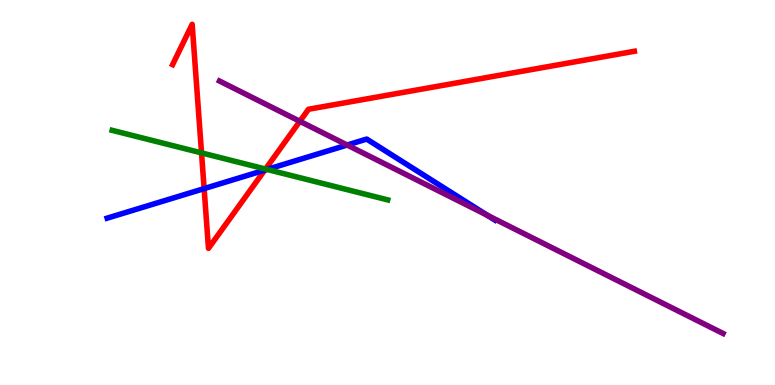[{'lines': ['blue', 'red'], 'intersections': [{'x': 2.63, 'y': 5.1}, {'x': 3.42, 'y': 5.58}]}, {'lines': ['green', 'red'], 'intersections': [{'x': 2.6, 'y': 6.03}, {'x': 3.43, 'y': 5.61}]}, {'lines': ['purple', 'red'], 'intersections': [{'x': 3.87, 'y': 6.85}]}, {'lines': ['blue', 'green'], 'intersections': [{'x': 3.45, 'y': 5.6}]}, {'lines': ['blue', 'purple'], 'intersections': [{'x': 4.48, 'y': 6.23}, {'x': 6.29, 'y': 4.41}]}, {'lines': ['green', 'purple'], 'intersections': []}]